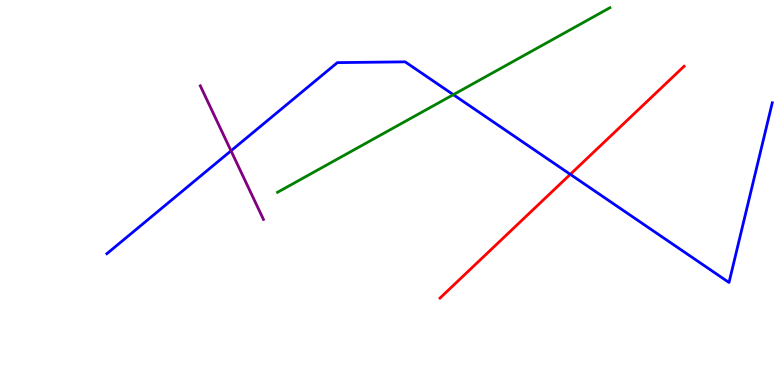[{'lines': ['blue', 'red'], 'intersections': [{'x': 7.36, 'y': 5.47}]}, {'lines': ['green', 'red'], 'intersections': []}, {'lines': ['purple', 'red'], 'intersections': []}, {'lines': ['blue', 'green'], 'intersections': [{'x': 5.85, 'y': 7.54}]}, {'lines': ['blue', 'purple'], 'intersections': [{'x': 2.98, 'y': 6.08}]}, {'lines': ['green', 'purple'], 'intersections': []}]